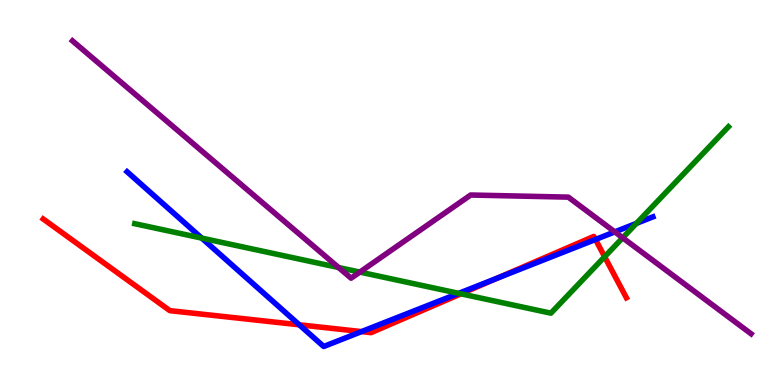[{'lines': ['blue', 'red'], 'intersections': [{'x': 3.86, 'y': 1.56}, {'x': 4.66, 'y': 1.39}, {'x': 6.41, 'y': 2.77}, {'x': 7.68, 'y': 3.78}]}, {'lines': ['green', 'red'], 'intersections': [{'x': 5.95, 'y': 2.37}, {'x': 7.8, 'y': 3.33}]}, {'lines': ['purple', 'red'], 'intersections': []}, {'lines': ['blue', 'green'], 'intersections': [{'x': 2.6, 'y': 3.82}, {'x': 5.92, 'y': 2.38}, {'x': 8.21, 'y': 4.2}]}, {'lines': ['blue', 'purple'], 'intersections': [{'x': 7.93, 'y': 3.98}]}, {'lines': ['green', 'purple'], 'intersections': [{'x': 4.37, 'y': 3.05}, {'x': 4.64, 'y': 2.93}, {'x': 8.03, 'y': 3.82}]}]